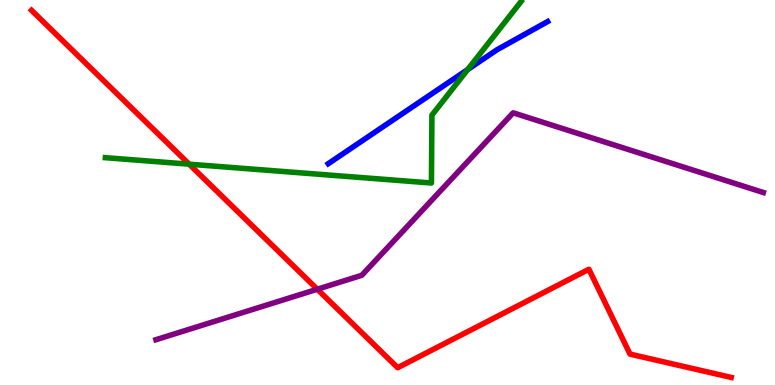[{'lines': ['blue', 'red'], 'intersections': []}, {'lines': ['green', 'red'], 'intersections': [{'x': 2.44, 'y': 5.74}]}, {'lines': ['purple', 'red'], 'intersections': [{'x': 4.09, 'y': 2.49}]}, {'lines': ['blue', 'green'], 'intersections': [{'x': 6.03, 'y': 8.19}]}, {'lines': ['blue', 'purple'], 'intersections': []}, {'lines': ['green', 'purple'], 'intersections': []}]